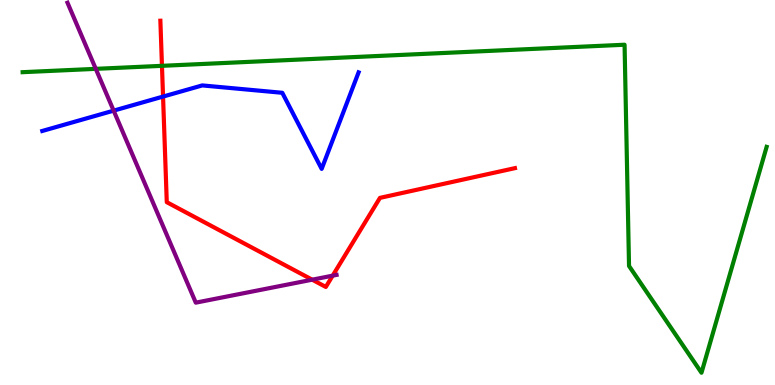[{'lines': ['blue', 'red'], 'intersections': [{'x': 2.1, 'y': 7.49}]}, {'lines': ['green', 'red'], 'intersections': [{'x': 2.09, 'y': 8.29}]}, {'lines': ['purple', 'red'], 'intersections': [{'x': 4.03, 'y': 2.74}, {'x': 4.29, 'y': 2.84}]}, {'lines': ['blue', 'green'], 'intersections': []}, {'lines': ['blue', 'purple'], 'intersections': [{'x': 1.47, 'y': 7.13}]}, {'lines': ['green', 'purple'], 'intersections': [{'x': 1.24, 'y': 8.21}]}]